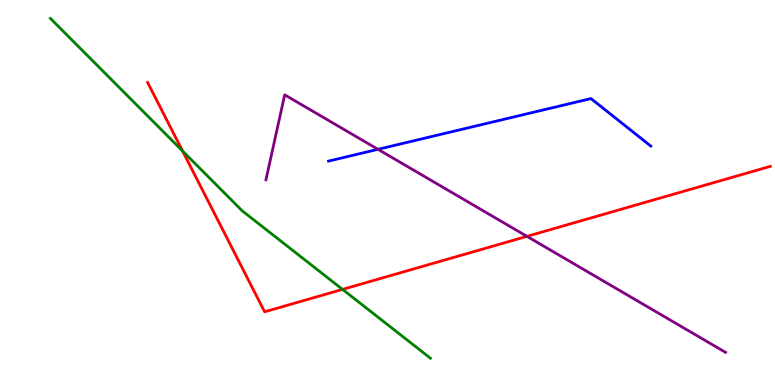[{'lines': ['blue', 'red'], 'intersections': []}, {'lines': ['green', 'red'], 'intersections': [{'x': 2.36, 'y': 6.08}, {'x': 4.42, 'y': 2.48}]}, {'lines': ['purple', 'red'], 'intersections': [{'x': 6.8, 'y': 3.86}]}, {'lines': ['blue', 'green'], 'intersections': []}, {'lines': ['blue', 'purple'], 'intersections': [{'x': 4.88, 'y': 6.12}]}, {'lines': ['green', 'purple'], 'intersections': []}]